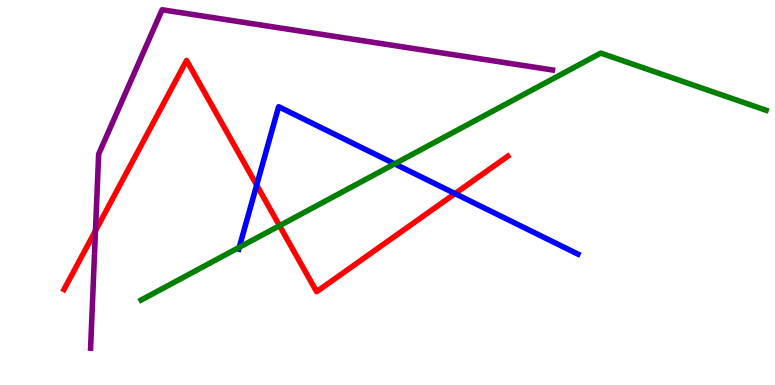[{'lines': ['blue', 'red'], 'intersections': [{'x': 3.31, 'y': 5.19}, {'x': 5.87, 'y': 4.97}]}, {'lines': ['green', 'red'], 'intersections': [{'x': 3.61, 'y': 4.14}]}, {'lines': ['purple', 'red'], 'intersections': [{'x': 1.23, 'y': 4.01}]}, {'lines': ['blue', 'green'], 'intersections': [{'x': 3.09, 'y': 3.58}, {'x': 5.09, 'y': 5.74}]}, {'lines': ['blue', 'purple'], 'intersections': []}, {'lines': ['green', 'purple'], 'intersections': []}]